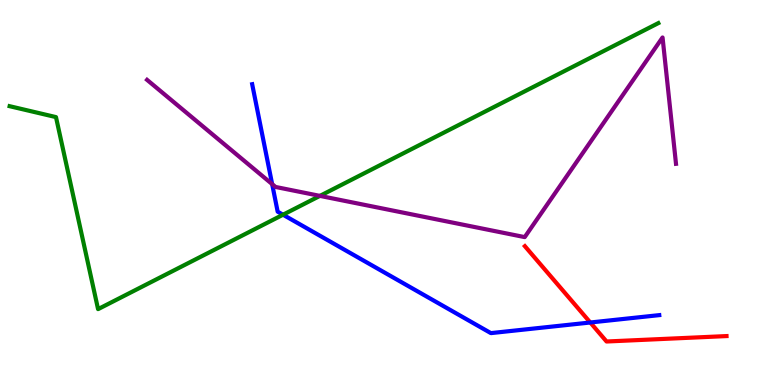[{'lines': ['blue', 'red'], 'intersections': [{'x': 7.62, 'y': 1.62}]}, {'lines': ['green', 'red'], 'intersections': []}, {'lines': ['purple', 'red'], 'intersections': []}, {'lines': ['blue', 'green'], 'intersections': [{'x': 3.65, 'y': 4.42}]}, {'lines': ['blue', 'purple'], 'intersections': [{'x': 3.51, 'y': 5.22}]}, {'lines': ['green', 'purple'], 'intersections': [{'x': 4.13, 'y': 4.91}]}]